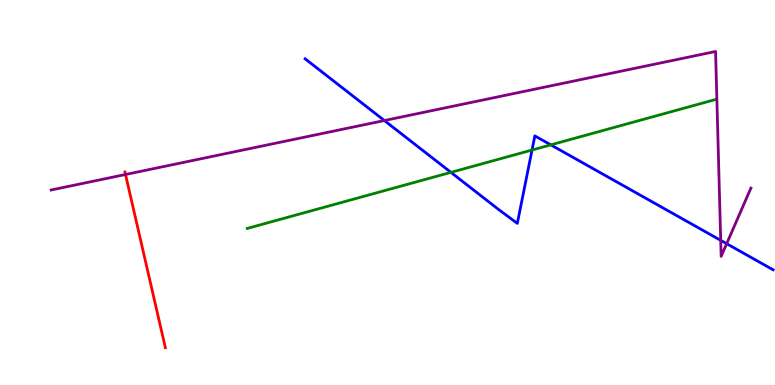[{'lines': ['blue', 'red'], 'intersections': []}, {'lines': ['green', 'red'], 'intersections': []}, {'lines': ['purple', 'red'], 'intersections': [{'x': 1.62, 'y': 5.47}]}, {'lines': ['blue', 'green'], 'intersections': [{'x': 5.82, 'y': 5.52}, {'x': 6.86, 'y': 6.1}, {'x': 7.11, 'y': 6.24}]}, {'lines': ['blue', 'purple'], 'intersections': [{'x': 4.96, 'y': 6.87}, {'x': 9.3, 'y': 3.76}, {'x': 9.38, 'y': 3.67}]}, {'lines': ['green', 'purple'], 'intersections': []}]